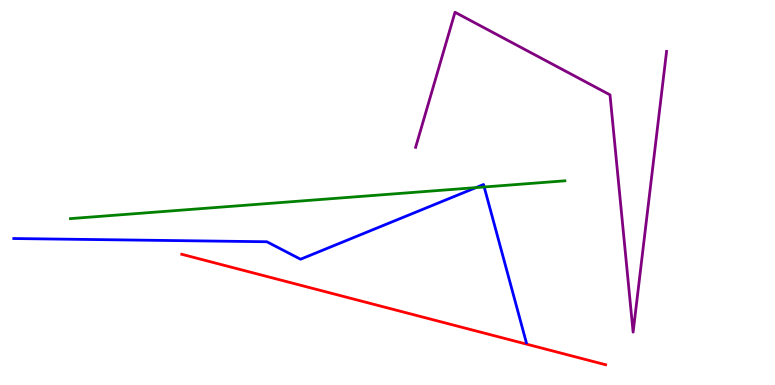[{'lines': ['blue', 'red'], 'intersections': []}, {'lines': ['green', 'red'], 'intersections': []}, {'lines': ['purple', 'red'], 'intersections': []}, {'lines': ['blue', 'green'], 'intersections': [{'x': 6.14, 'y': 5.13}, {'x': 6.25, 'y': 5.14}]}, {'lines': ['blue', 'purple'], 'intersections': []}, {'lines': ['green', 'purple'], 'intersections': []}]